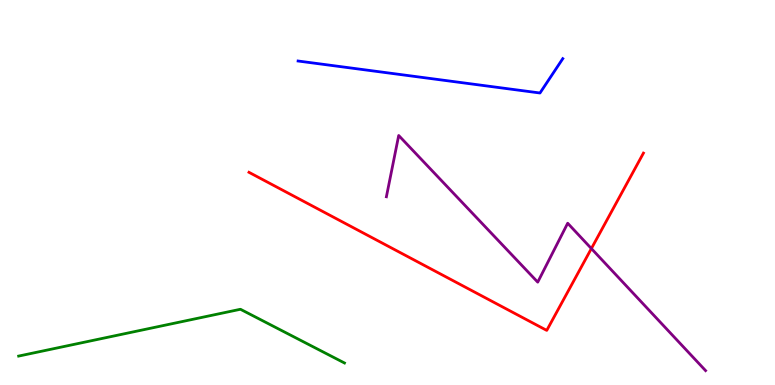[{'lines': ['blue', 'red'], 'intersections': []}, {'lines': ['green', 'red'], 'intersections': []}, {'lines': ['purple', 'red'], 'intersections': [{'x': 7.63, 'y': 3.54}]}, {'lines': ['blue', 'green'], 'intersections': []}, {'lines': ['blue', 'purple'], 'intersections': []}, {'lines': ['green', 'purple'], 'intersections': []}]